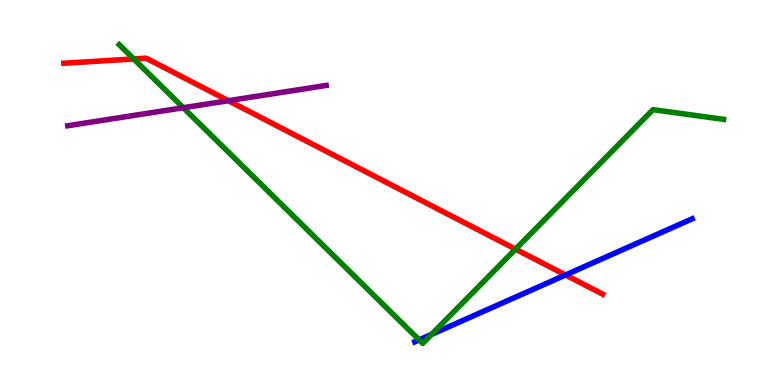[{'lines': ['blue', 'red'], 'intersections': [{'x': 7.3, 'y': 2.86}]}, {'lines': ['green', 'red'], 'intersections': [{'x': 1.73, 'y': 8.47}, {'x': 6.65, 'y': 3.53}]}, {'lines': ['purple', 'red'], 'intersections': [{'x': 2.95, 'y': 7.38}]}, {'lines': ['blue', 'green'], 'intersections': [{'x': 5.41, 'y': 1.17}, {'x': 5.57, 'y': 1.32}]}, {'lines': ['blue', 'purple'], 'intersections': []}, {'lines': ['green', 'purple'], 'intersections': [{'x': 2.37, 'y': 7.2}]}]